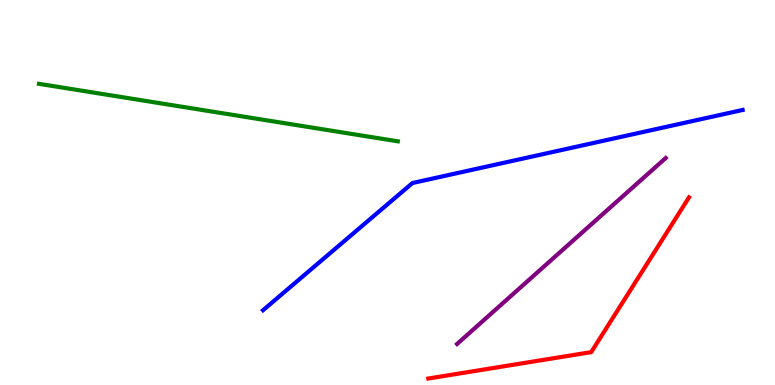[{'lines': ['blue', 'red'], 'intersections': []}, {'lines': ['green', 'red'], 'intersections': []}, {'lines': ['purple', 'red'], 'intersections': []}, {'lines': ['blue', 'green'], 'intersections': []}, {'lines': ['blue', 'purple'], 'intersections': []}, {'lines': ['green', 'purple'], 'intersections': []}]